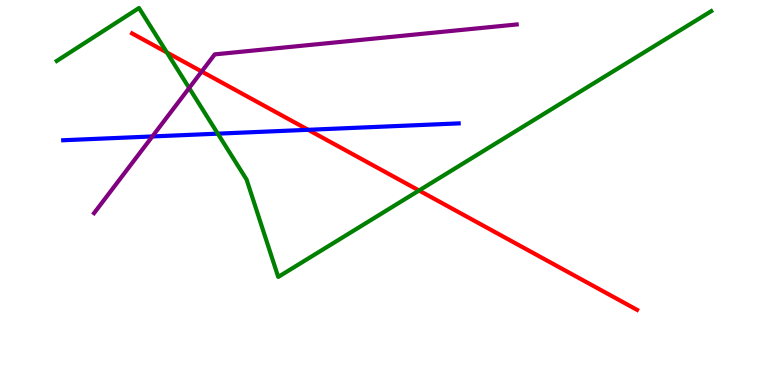[{'lines': ['blue', 'red'], 'intersections': [{'x': 3.98, 'y': 6.63}]}, {'lines': ['green', 'red'], 'intersections': [{'x': 2.15, 'y': 8.64}, {'x': 5.41, 'y': 5.05}]}, {'lines': ['purple', 'red'], 'intersections': [{'x': 2.6, 'y': 8.14}]}, {'lines': ['blue', 'green'], 'intersections': [{'x': 2.81, 'y': 6.53}]}, {'lines': ['blue', 'purple'], 'intersections': [{'x': 1.97, 'y': 6.46}]}, {'lines': ['green', 'purple'], 'intersections': [{'x': 2.44, 'y': 7.71}]}]